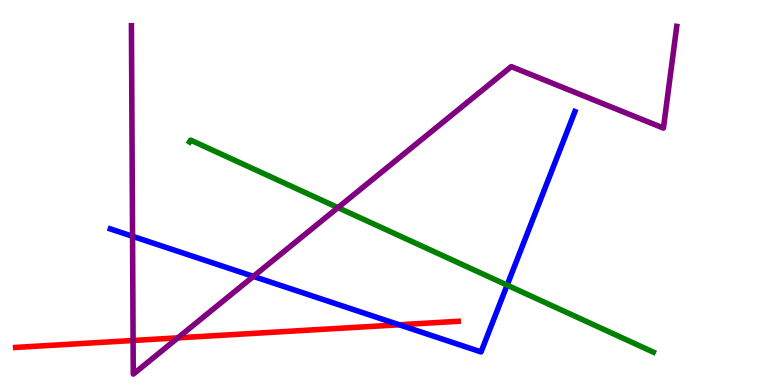[{'lines': ['blue', 'red'], 'intersections': [{'x': 5.15, 'y': 1.56}]}, {'lines': ['green', 'red'], 'intersections': []}, {'lines': ['purple', 'red'], 'intersections': [{'x': 1.72, 'y': 1.16}, {'x': 2.29, 'y': 1.22}]}, {'lines': ['blue', 'green'], 'intersections': [{'x': 6.54, 'y': 2.59}]}, {'lines': ['blue', 'purple'], 'intersections': [{'x': 1.71, 'y': 3.86}, {'x': 3.27, 'y': 2.82}]}, {'lines': ['green', 'purple'], 'intersections': [{'x': 4.36, 'y': 4.61}]}]